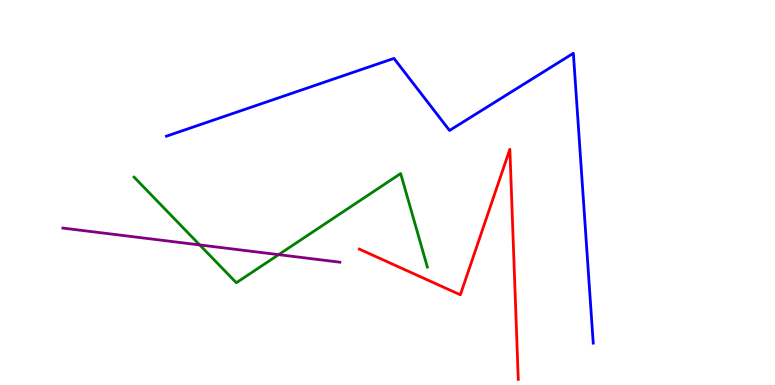[{'lines': ['blue', 'red'], 'intersections': []}, {'lines': ['green', 'red'], 'intersections': []}, {'lines': ['purple', 'red'], 'intersections': []}, {'lines': ['blue', 'green'], 'intersections': []}, {'lines': ['blue', 'purple'], 'intersections': []}, {'lines': ['green', 'purple'], 'intersections': [{'x': 2.58, 'y': 3.64}, {'x': 3.6, 'y': 3.39}]}]